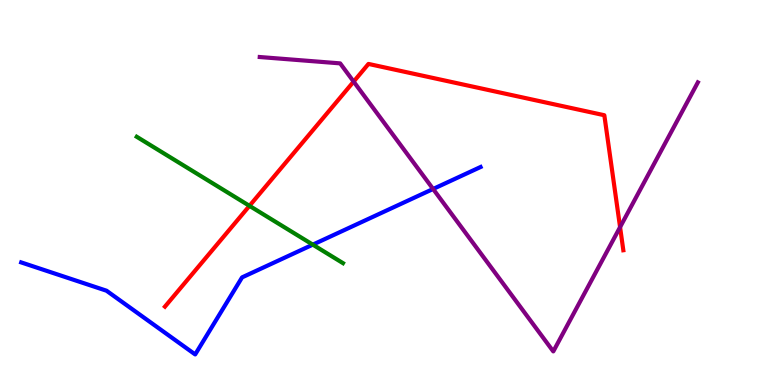[{'lines': ['blue', 'red'], 'intersections': []}, {'lines': ['green', 'red'], 'intersections': [{'x': 3.22, 'y': 4.65}]}, {'lines': ['purple', 'red'], 'intersections': [{'x': 4.56, 'y': 7.88}, {'x': 8.0, 'y': 4.1}]}, {'lines': ['blue', 'green'], 'intersections': [{'x': 4.04, 'y': 3.65}]}, {'lines': ['blue', 'purple'], 'intersections': [{'x': 5.59, 'y': 5.09}]}, {'lines': ['green', 'purple'], 'intersections': []}]